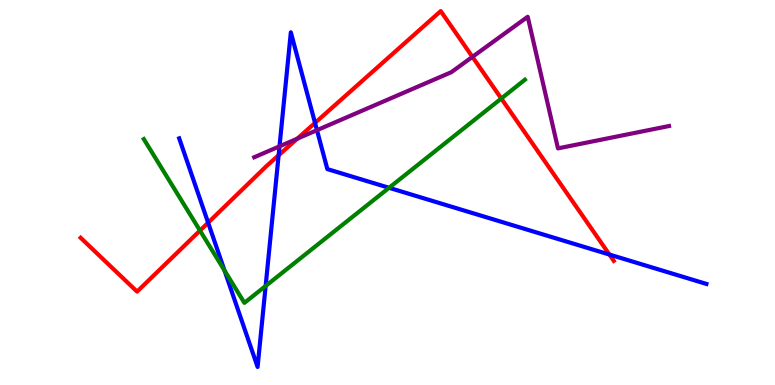[{'lines': ['blue', 'red'], 'intersections': [{'x': 2.69, 'y': 4.22}, {'x': 3.6, 'y': 5.97}, {'x': 4.06, 'y': 6.81}, {'x': 7.86, 'y': 3.39}]}, {'lines': ['green', 'red'], 'intersections': [{'x': 2.58, 'y': 4.01}, {'x': 6.47, 'y': 7.44}]}, {'lines': ['purple', 'red'], 'intersections': [{'x': 3.84, 'y': 6.4}, {'x': 6.1, 'y': 8.52}]}, {'lines': ['blue', 'green'], 'intersections': [{'x': 2.9, 'y': 2.97}, {'x': 3.43, 'y': 2.57}, {'x': 5.02, 'y': 5.12}]}, {'lines': ['blue', 'purple'], 'intersections': [{'x': 3.61, 'y': 6.2}, {'x': 4.09, 'y': 6.62}]}, {'lines': ['green', 'purple'], 'intersections': []}]